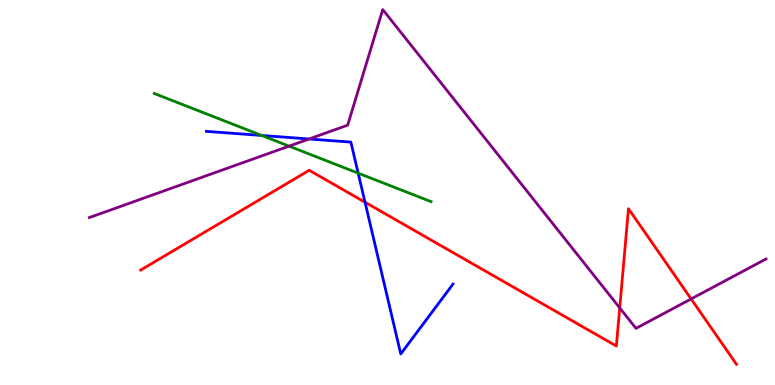[{'lines': ['blue', 'red'], 'intersections': [{'x': 4.71, 'y': 4.75}]}, {'lines': ['green', 'red'], 'intersections': []}, {'lines': ['purple', 'red'], 'intersections': [{'x': 8.0, 'y': 2.0}, {'x': 8.92, 'y': 2.24}]}, {'lines': ['blue', 'green'], 'intersections': [{'x': 3.38, 'y': 6.48}, {'x': 4.62, 'y': 5.5}]}, {'lines': ['blue', 'purple'], 'intersections': [{'x': 3.99, 'y': 6.39}]}, {'lines': ['green', 'purple'], 'intersections': [{'x': 3.73, 'y': 6.2}]}]